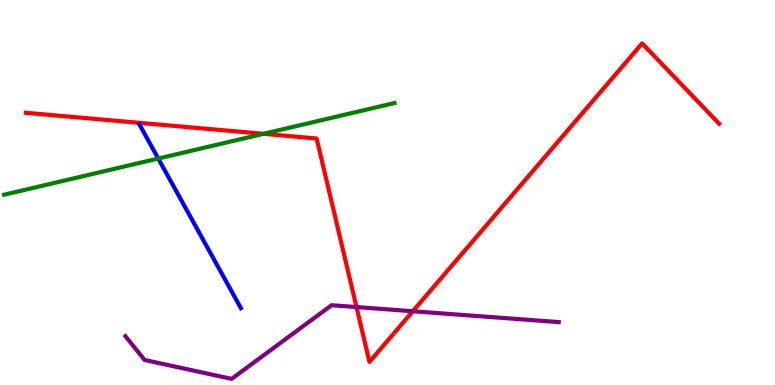[{'lines': ['blue', 'red'], 'intersections': []}, {'lines': ['green', 'red'], 'intersections': [{'x': 3.4, 'y': 6.52}]}, {'lines': ['purple', 'red'], 'intersections': [{'x': 4.6, 'y': 2.02}, {'x': 5.33, 'y': 1.92}]}, {'lines': ['blue', 'green'], 'intersections': [{'x': 2.04, 'y': 5.88}]}, {'lines': ['blue', 'purple'], 'intersections': []}, {'lines': ['green', 'purple'], 'intersections': []}]